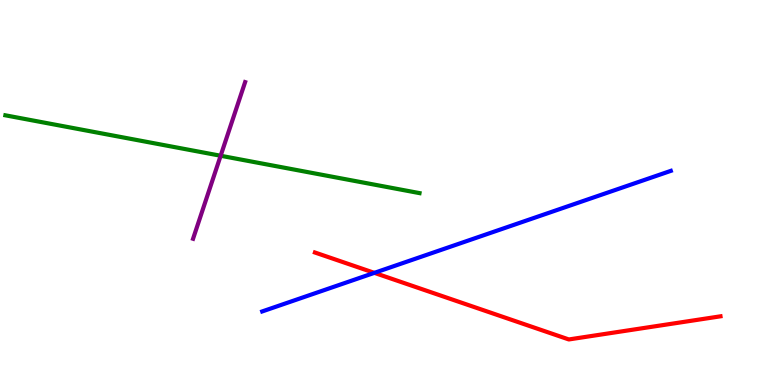[{'lines': ['blue', 'red'], 'intersections': [{'x': 4.83, 'y': 2.91}]}, {'lines': ['green', 'red'], 'intersections': []}, {'lines': ['purple', 'red'], 'intersections': []}, {'lines': ['blue', 'green'], 'intersections': []}, {'lines': ['blue', 'purple'], 'intersections': []}, {'lines': ['green', 'purple'], 'intersections': [{'x': 2.85, 'y': 5.95}]}]